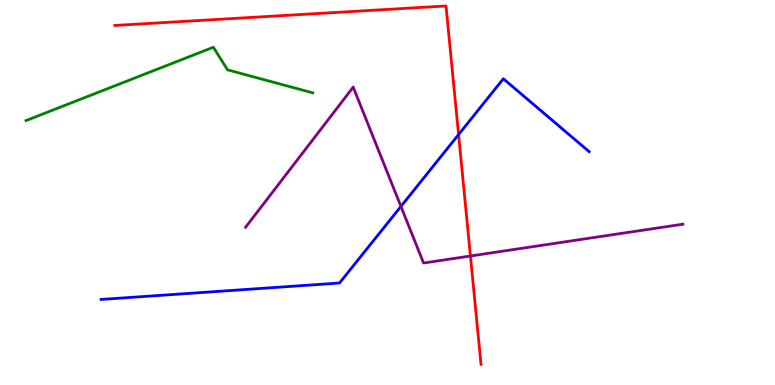[{'lines': ['blue', 'red'], 'intersections': [{'x': 5.92, 'y': 6.5}]}, {'lines': ['green', 'red'], 'intersections': []}, {'lines': ['purple', 'red'], 'intersections': [{'x': 6.07, 'y': 3.35}]}, {'lines': ['blue', 'green'], 'intersections': []}, {'lines': ['blue', 'purple'], 'intersections': [{'x': 5.17, 'y': 4.64}]}, {'lines': ['green', 'purple'], 'intersections': []}]